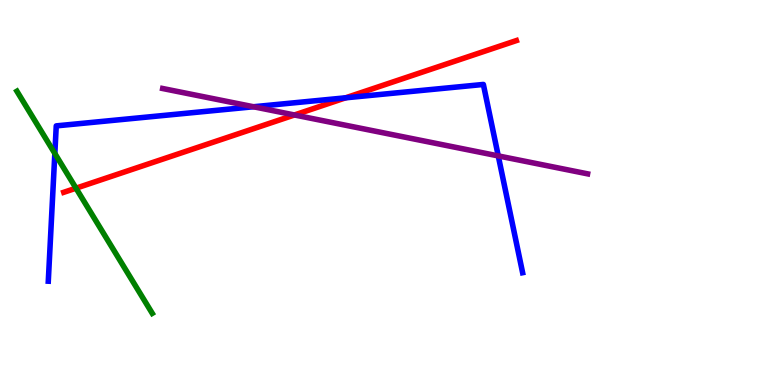[{'lines': ['blue', 'red'], 'intersections': [{'x': 4.46, 'y': 7.46}]}, {'lines': ['green', 'red'], 'intersections': [{'x': 0.981, 'y': 5.11}]}, {'lines': ['purple', 'red'], 'intersections': [{'x': 3.8, 'y': 7.01}]}, {'lines': ['blue', 'green'], 'intersections': [{'x': 0.708, 'y': 6.01}]}, {'lines': ['blue', 'purple'], 'intersections': [{'x': 3.27, 'y': 7.23}, {'x': 6.43, 'y': 5.95}]}, {'lines': ['green', 'purple'], 'intersections': []}]